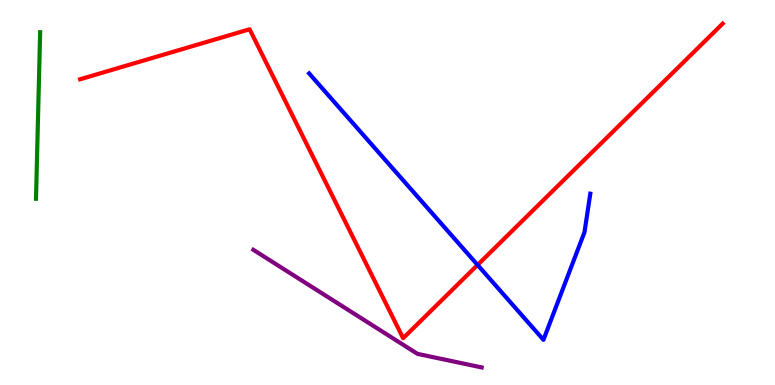[{'lines': ['blue', 'red'], 'intersections': [{'x': 6.16, 'y': 3.12}]}, {'lines': ['green', 'red'], 'intersections': []}, {'lines': ['purple', 'red'], 'intersections': []}, {'lines': ['blue', 'green'], 'intersections': []}, {'lines': ['blue', 'purple'], 'intersections': []}, {'lines': ['green', 'purple'], 'intersections': []}]